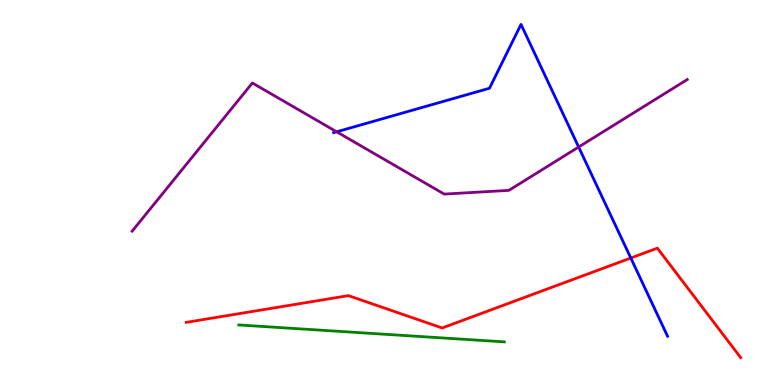[{'lines': ['blue', 'red'], 'intersections': [{'x': 8.14, 'y': 3.3}]}, {'lines': ['green', 'red'], 'intersections': []}, {'lines': ['purple', 'red'], 'intersections': []}, {'lines': ['blue', 'green'], 'intersections': []}, {'lines': ['blue', 'purple'], 'intersections': [{'x': 4.34, 'y': 6.58}, {'x': 7.47, 'y': 6.18}]}, {'lines': ['green', 'purple'], 'intersections': []}]